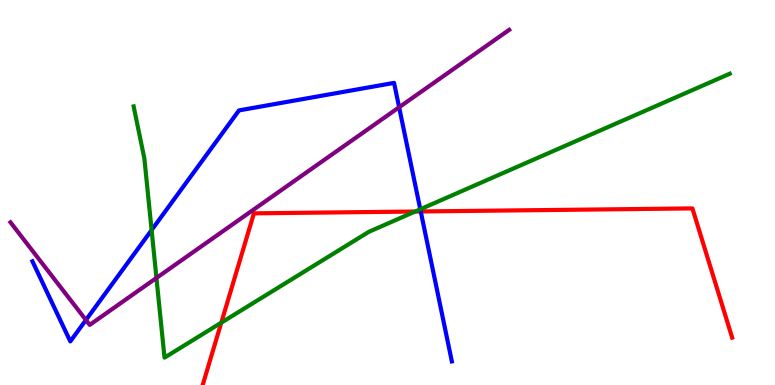[{'lines': ['blue', 'red'], 'intersections': [{'x': 5.43, 'y': 4.51}]}, {'lines': ['green', 'red'], 'intersections': [{'x': 2.86, 'y': 1.62}, {'x': 5.36, 'y': 4.51}]}, {'lines': ['purple', 'red'], 'intersections': []}, {'lines': ['blue', 'green'], 'intersections': [{'x': 1.96, 'y': 4.02}, {'x': 5.42, 'y': 4.56}]}, {'lines': ['blue', 'purple'], 'intersections': [{'x': 1.11, 'y': 1.69}, {'x': 5.15, 'y': 7.21}]}, {'lines': ['green', 'purple'], 'intersections': [{'x': 2.02, 'y': 2.78}]}]